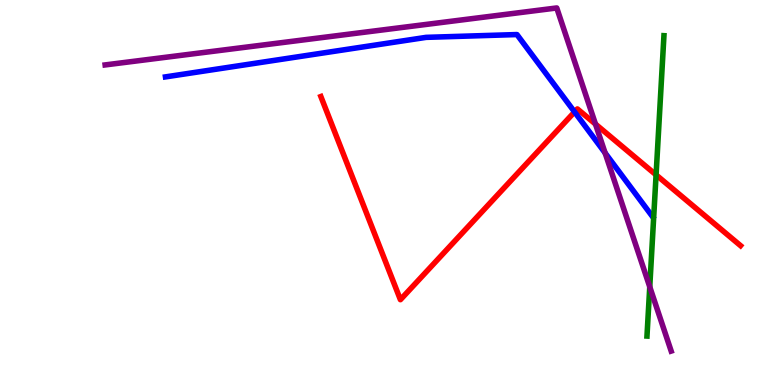[{'lines': ['blue', 'red'], 'intersections': [{'x': 7.41, 'y': 7.09}]}, {'lines': ['green', 'red'], 'intersections': [{'x': 8.47, 'y': 5.46}]}, {'lines': ['purple', 'red'], 'intersections': [{'x': 7.68, 'y': 6.78}]}, {'lines': ['blue', 'green'], 'intersections': []}, {'lines': ['blue', 'purple'], 'intersections': [{'x': 7.81, 'y': 6.03}]}, {'lines': ['green', 'purple'], 'intersections': [{'x': 8.38, 'y': 2.55}]}]